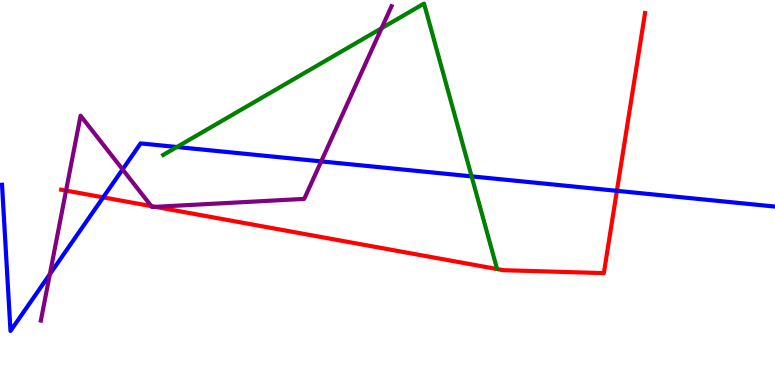[{'lines': ['blue', 'red'], 'intersections': [{'x': 1.33, 'y': 4.87}, {'x': 7.96, 'y': 5.04}]}, {'lines': ['green', 'red'], 'intersections': []}, {'lines': ['purple', 'red'], 'intersections': [{'x': 0.852, 'y': 5.05}, {'x': 1.95, 'y': 4.65}, {'x': 2.0, 'y': 4.63}]}, {'lines': ['blue', 'green'], 'intersections': [{'x': 2.28, 'y': 6.18}, {'x': 6.09, 'y': 5.42}]}, {'lines': ['blue', 'purple'], 'intersections': [{'x': 0.643, 'y': 2.88}, {'x': 1.58, 'y': 5.6}, {'x': 4.14, 'y': 5.81}]}, {'lines': ['green', 'purple'], 'intersections': [{'x': 4.92, 'y': 9.27}]}]